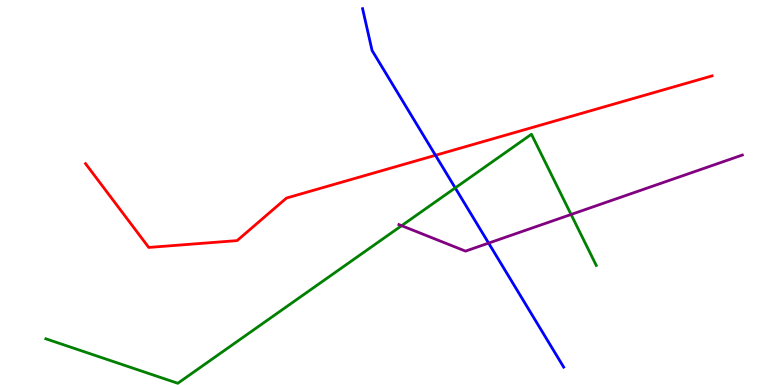[{'lines': ['blue', 'red'], 'intersections': [{'x': 5.62, 'y': 5.97}]}, {'lines': ['green', 'red'], 'intersections': []}, {'lines': ['purple', 'red'], 'intersections': []}, {'lines': ['blue', 'green'], 'intersections': [{'x': 5.87, 'y': 5.12}]}, {'lines': ['blue', 'purple'], 'intersections': [{'x': 6.3, 'y': 3.69}]}, {'lines': ['green', 'purple'], 'intersections': [{'x': 5.18, 'y': 4.14}, {'x': 7.37, 'y': 4.43}]}]